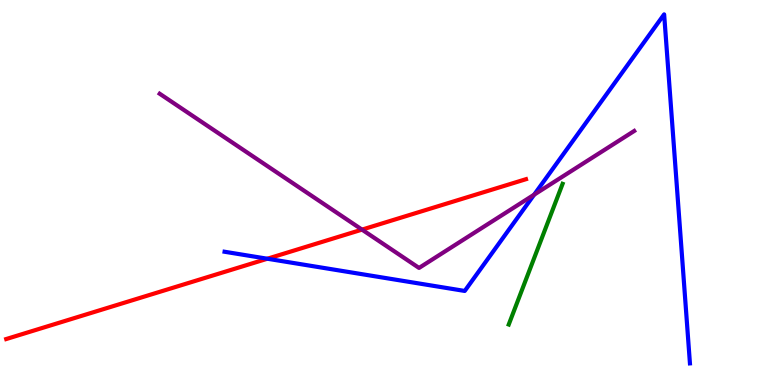[{'lines': ['blue', 'red'], 'intersections': [{'x': 3.45, 'y': 3.28}]}, {'lines': ['green', 'red'], 'intersections': []}, {'lines': ['purple', 'red'], 'intersections': [{'x': 4.67, 'y': 4.04}]}, {'lines': ['blue', 'green'], 'intersections': []}, {'lines': ['blue', 'purple'], 'intersections': [{'x': 6.89, 'y': 4.94}]}, {'lines': ['green', 'purple'], 'intersections': []}]